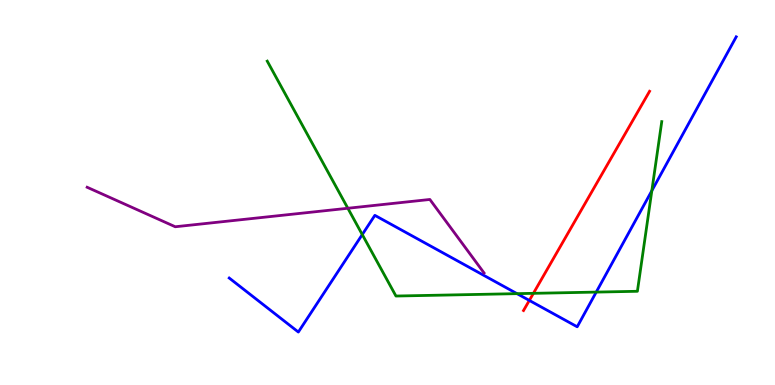[{'lines': ['blue', 'red'], 'intersections': [{'x': 6.83, 'y': 2.2}]}, {'lines': ['green', 'red'], 'intersections': [{'x': 6.88, 'y': 2.38}]}, {'lines': ['purple', 'red'], 'intersections': []}, {'lines': ['blue', 'green'], 'intersections': [{'x': 4.67, 'y': 3.91}, {'x': 6.67, 'y': 2.37}, {'x': 7.69, 'y': 2.41}, {'x': 8.41, 'y': 5.05}]}, {'lines': ['blue', 'purple'], 'intersections': []}, {'lines': ['green', 'purple'], 'intersections': [{'x': 4.49, 'y': 4.59}]}]